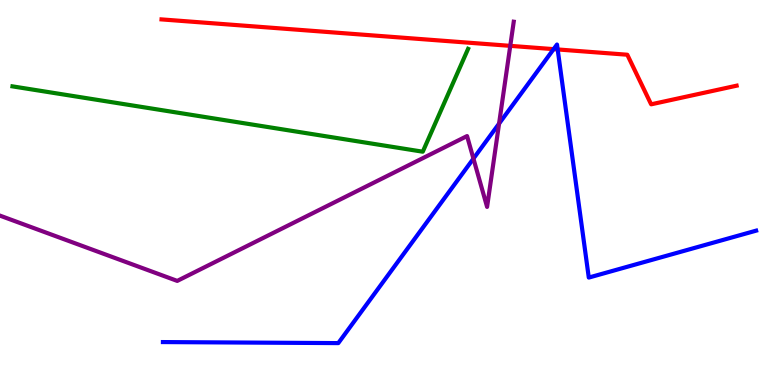[{'lines': ['blue', 'red'], 'intersections': [{'x': 7.14, 'y': 8.72}, {'x': 7.2, 'y': 8.72}]}, {'lines': ['green', 'red'], 'intersections': []}, {'lines': ['purple', 'red'], 'intersections': [{'x': 6.58, 'y': 8.81}]}, {'lines': ['blue', 'green'], 'intersections': []}, {'lines': ['blue', 'purple'], 'intersections': [{'x': 6.11, 'y': 5.88}, {'x': 6.44, 'y': 6.79}]}, {'lines': ['green', 'purple'], 'intersections': []}]